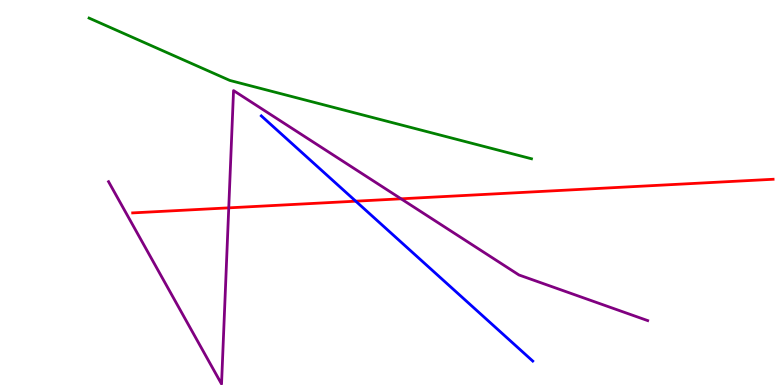[{'lines': ['blue', 'red'], 'intersections': [{'x': 4.59, 'y': 4.77}]}, {'lines': ['green', 'red'], 'intersections': []}, {'lines': ['purple', 'red'], 'intersections': [{'x': 2.95, 'y': 4.6}, {'x': 5.17, 'y': 4.84}]}, {'lines': ['blue', 'green'], 'intersections': []}, {'lines': ['blue', 'purple'], 'intersections': []}, {'lines': ['green', 'purple'], 'intersections': []}]